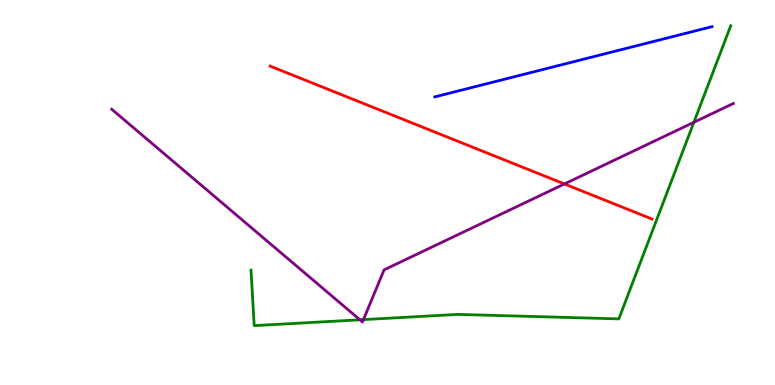[{'lines': ['blue', 'red'], 'intersections': []}, {'lines': ['green', 'red'], 'intersections': []}, {'lines': ['purple', 'red'], 'intersections': [{'x': 7.28, 'y': 5.22}]}, {'lines': ['blue', 'green'], 'intersections': []}, {'lines': ['blue', 'purple'], 'intersections': []}, {'lines': ['green', 'purple'], 'intersections': [{'x': 4.64, 'y': 1.69}, {'x': 4.69, 'y': 1.7}, {'x': 8.95, 'y': 6.82}]}]